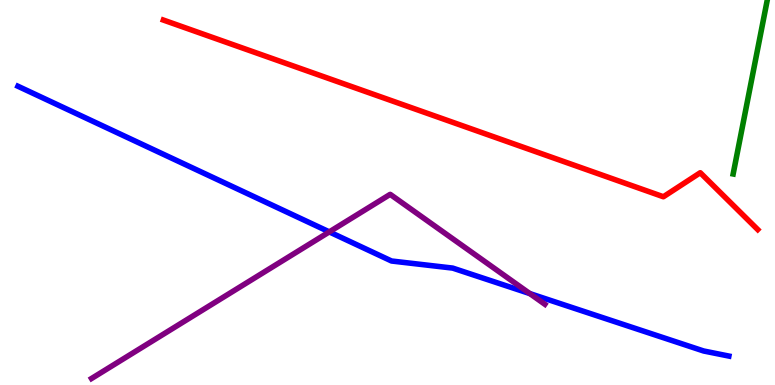[{'lines': ['blue', 'red'], 'intersections': []}, {'lines': ['green', 'red'], 'intersections': []}, {'lines': ['purple', 'red'], 'intersections': []}, {'lines': ['blue', 'green'], 'intersections': []}, {'lines': ['blue', 'purple'], 'intersections': [{'x': 4.25, 'y': 3.98}, {'x': 6.84, 'y': 2.37}]}, {'lines': ['green', 'purple'], 'intersections': []}]